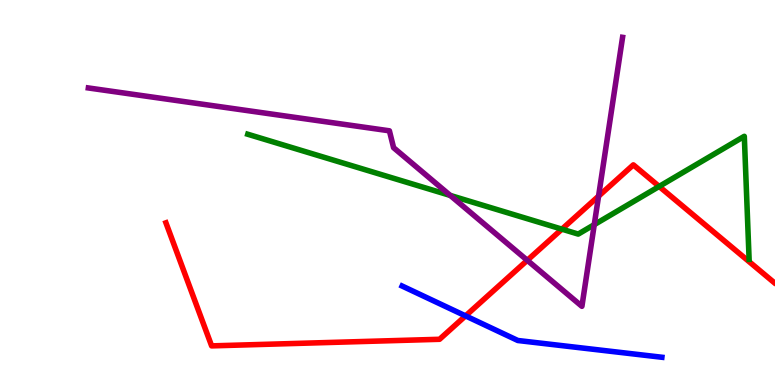[{'lines': ['blue', 'red'], 'intersections': [{'x': 6.01, 'y': 1.8}]}, {'lines': ['green', 'red'], 'intersections': [{'x': 7.25, 'y': 4.05}, {'x': 8.51, 'y': 5.16}]}, {'lines': ['purple', 'red'], 'intersections': [{'x': 6.8, 'y': 3.24}, {'x': 7.72, 'y': 4.91}]}, {'lines': ['blue', 'green'], 'intersections': []}, {'lines': ['blue', 'purple'], 'intersections': []}, {'lines': ['green', 'purple'], 'intersections': [{'x': 5.81, 'y': 4.92}, {'x': 7.67, 'y': 4.17}]}]